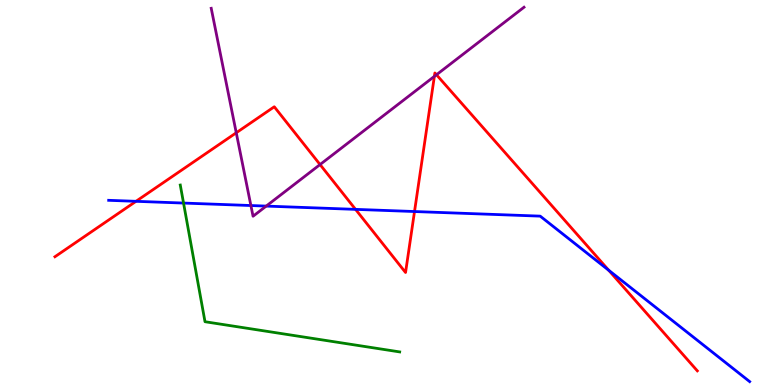[{'lines': ['blue', 'red'], 'intersections': [{'x': 1.75, 'y': 4.77}, {'x': 4.59, 'y': 4.56}, {'x': 5.35, 'y': 4.51}, {'x': 7.85, 'y': 2.98}]}, {'lines': ['green', 'red'], 'intersections': []}, {'lines': ['purple', 'red'], 'intersections': [{'x': 3.05, 'y': 6.55}, {'x': 4.13, 'y': 5.73}, {'x': 5.6, 'y': 8.02}, {'x': 5.63, 'y': 8.06}]}, {'lines': ['blue', 'green'], 'intersections': [{'x': 2.37, 'y': 4.73}]}, {'lines': ['blue', 'purple'], 'intersections': [{'x': 3.24, 'y': 4.66}, {'x': 3.43, 'y': 4.65}]}, {'lines': ['green', 'purple'], 'intersections': []}]